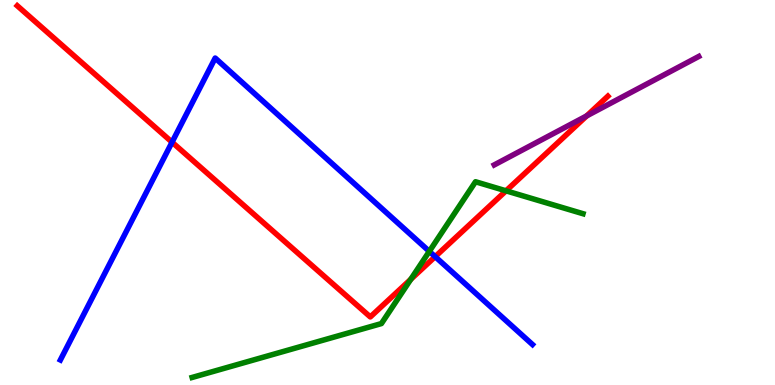[{'lines': ['blue', 'red'], 'intersections': [{'x': 2.22, 'y': 6.31}, {'x': 5.62, 'y': 3.33}]}, {'lines': ['green', 'red'], 'intersections': [{'x': 5.3, 'y': 2.74}, {'x': 6.53, 'y': 5.04}]}, {'lines': ['purple', 'red'], 'intersections': [{'x': 7.57, 'y': 6.99}]}, {'lines': ['blue', 'green'], 'intersections': [{'x': 5.54, 'y': 3.47}]}, {'lines': ['blue', 'purple'], 'intersections': []}, {'lines': ['green', 'purple'], 'intersections': []}]